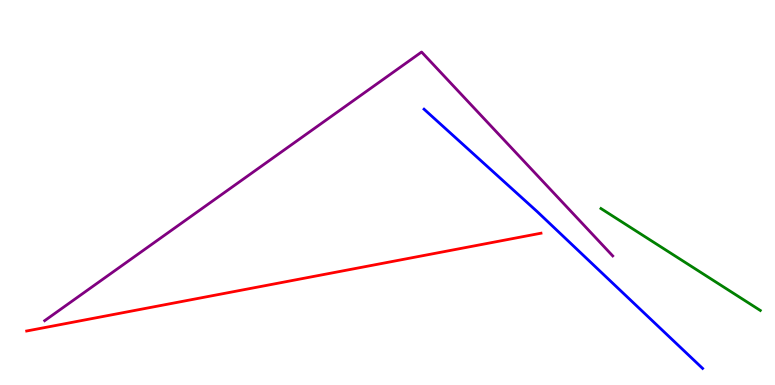[{'lines': ['blue', 'red'], 'intersections': []}, {'lines': ['green', 'red'], 'intersections': []}, {'lines': ['purple', 'red'], 'intersections': []}, {'lines': ['blue', 'green'], 'intersections': []}, {'lines': ['blue', 'purple'], 'intersections': []}, {'lines': ['green', 'purple'], 'intersections': []}]